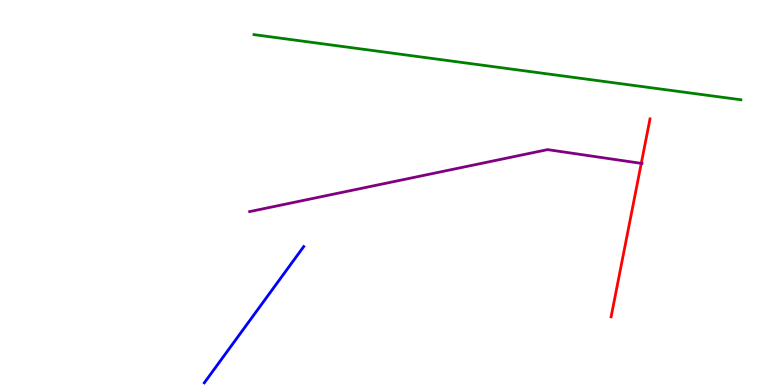[{'lines': ['blue', 'red'], 'intersections': []}, {'lines': ['green', 'red'], 'intersections': []}, {'lines': ['purple', 'red'], 'intersections': [{'x': 8.27, 'y': 5.76}]}, {'lines': ['blue', 'green'], 'intersections': []}, {'lines': ['blue', 'purple'], 'intersections': []}, {'lines': ['green', 'purple'], 'intersections': []}]